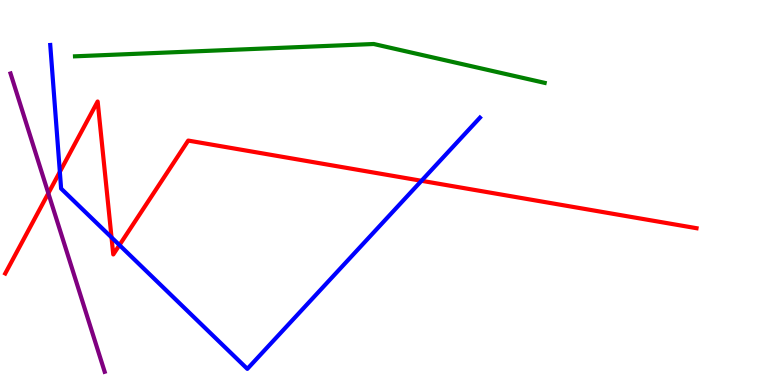[{'lines': ['blue', 'red'], 'intersections': [{'x': 0.772, 'y': 5.54}, {'x': 1.44, 'y': 3.83}, {'x': 1.54, 'y': 3.63}, {'x': 5.44, 'y': 5.3}]}, {'lines': ['green', 'red'], 'intersections': []}, {'lines': ['purple', 'red'], 'intersections': [{'x': 0.624, 'y': 4.98}]}, {'lines': ['blue', 'green'], 'intersections': []}, {'lines': ['blue', 'purple'], 'intersections': []}, {'lines': ['green', 'purple'], 'intersections': []}]